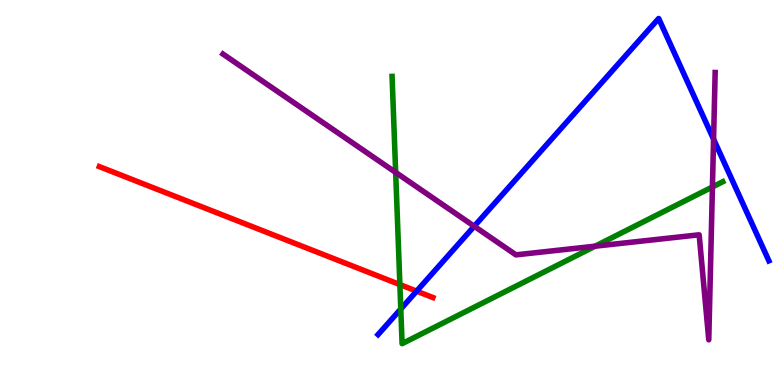[{'lines': ['blue', 'red'], 'intersections': [{'x': 5.38, 'y': 2.44}]}, {'lines': ['green', 'red'], 'intersections': [{'x': 5.16, 'y': 2.61}]}, {'lines': ['purple', 'red'], 'intersections': []}, {'lines': ['blue', 'green'], 'intersections': [{'x': 5.17, 'y': 1.97}]}, {'lines': ['blue', 'purple'], 'intersections': [{'x': 6.12, 'y': 4.12}, {'x': 9.21, 'y': 6.39}]}, {'lines': ['green', 'purple'], 'intersections': [{'x': 5.11, 'y': 5.52}, {'x': 7.68, 'y': 3.61}, {'x': 9.19, 'y': 5.14}]}]